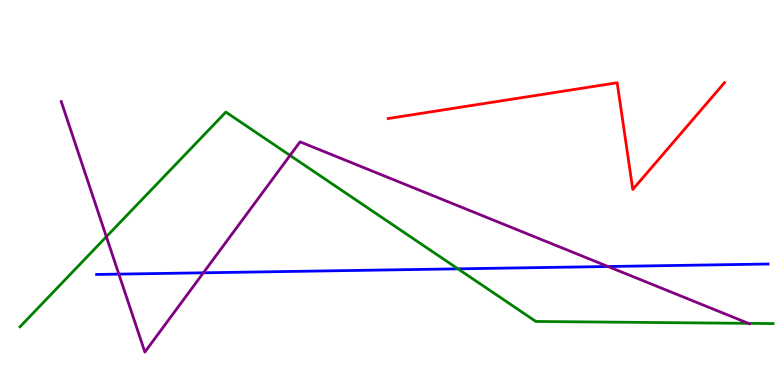[{'lines': ['blue', 'red'], 'intersections': []}, {'lines': ['green', 'red'], 'intersections': []}, {'lines': ['purple', 'red'], 'intersections': []}, {'lines': ['blue', 'green'], 'intersections': [{'x': 5.91, 'y': 3.02}]}, {'lines': ['blue', 'purple'], 'intersections': [{'x': 1.53, 'y': 2.88}, {'x': 2.62, 'y': 2.91}, {'x': 7.85, 'y': 3.08}]}, {'lines': ['green', 'purple'], 'intersections': [{'x': 1.37, 'y': 3.85}, {'x': 3.74, 'y': 5.96}, {'x': 9.66, 'y': 1.6}]}]